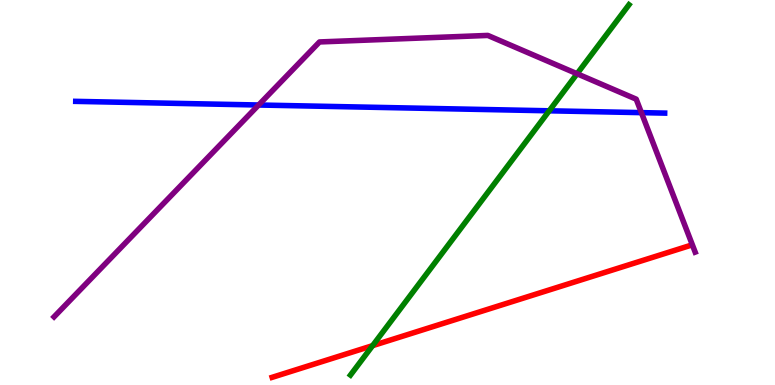[{'lines': ['blue', 'red'], 'intersections': []}, {'lines': ['green', 'red'], 'intersections': [{'x': 4.81, 'y': 1.02}]}, {'lines': ['purple', 'red'], 'intersections': []}, {'lines': ['blue', 'green'], 'intersections': [{'x': 7.09, 'y': 7.12}]}, {'lines': ['blue', 'purple'], 'intersections': [{'x': 3.34, 'y': 7.27}, {'x': 8.28, 'y': 7.07}]}, {'lines': ['green', 'purple'], 'intersections': [{'x': 7.45, 'y': 8.08}]}]